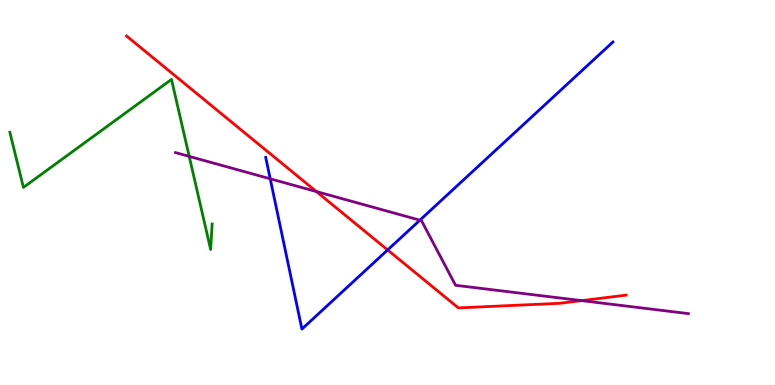[{'lines': ['blue', 'red'], 'intersections': [{'x': 5.0, 'y': 3.51}]}, {'lines': ['green', 'red'], 'intersections': []}, {'lines': ['purple', 'red'], 'intersections': [{'x': 4.08, 'y': 5.02}, {'x': 7.5, 'y': 2.19}]}, {'lines': ['blue', 'green'], 'intersections': []}, {'lines': ['blue', 'purple'], 'intersections': [{'x': 3.49, 'y': 5.36}, {'x': 5.42, 'y': 4.28}]}, {'lines': ['green', 'purple'], 'intersections': [{'x': 2.44, 'y': 5.94}]}]